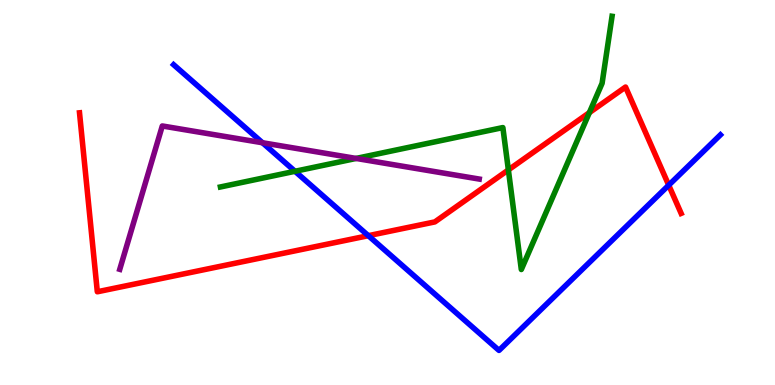[{'lines': ['blue', 'red'], 'intersections': [{'x': 4.75, 'y': 3.88}, {'x': 8.63, 'y': 5.19}]}, {'lines': ['green', 'red'], 'intersections': [{'x': 6.56, 'y': 5.59}, {'x': 7.6, 'y': 7.07}]}, {'lines': ['purple', 'red'], 'intersections': []}, {'lines': ['blue', 'green'], 'intersections': [{'x': 3.81, 'y': 5.55}]}, {'lines': ['blue', 'purple'], 'intersections': [{'x': 3.39, 'y': 6.29}]}, {'lines': ['green', 'purple'], 'intersections': [{'x': 4.59, 'y': 5.88}]}]